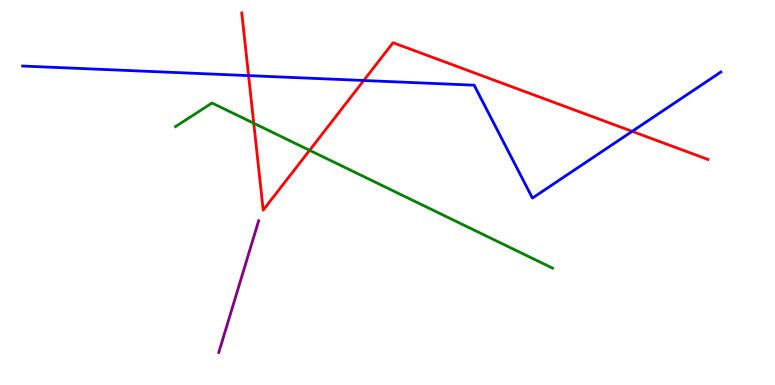[{'lines': ['blue', 'red'], 'intersections': [{'x': 3.21, 'y': 8.04}, {'x': 4.69, 'y': 7.91}, {'x': 8.16, 'y': 6.59}]}, {'lines': ['green', 'red'], 'intersections': [{'x': 3.27, 'y': 6.8}, {'x': 3.99, 'y': 6.1}]}, {'lines': ['purple', 'red'], 'intersections': []}, {'lines': ['blue', 'green'], 'intersections': []}, {'lines': ['blue', 'purple'], 'intersections': []}, {'lines': ['green', 'purple'], 'intersections': []}]